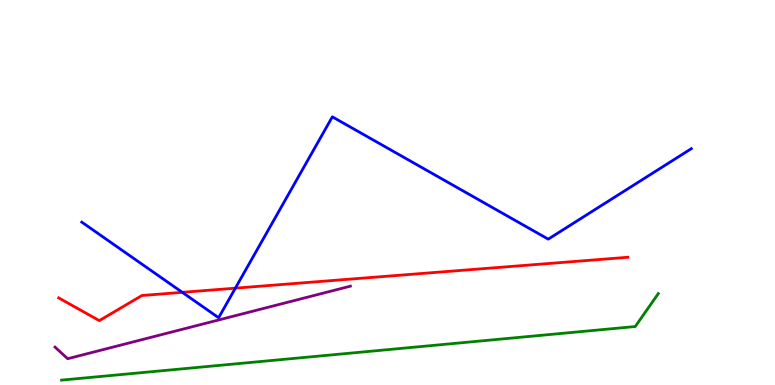[{'lines': ['blue', 'red'], 'intersections': [{'x': 2.35, 'y': 2.41}, {'x': 3.04, 'y': 2.52}]}, {'lines': ['green', 'red'], 'intersections': []}, {'lines': ['purple', 'red'], 'intersections': []}, {'lines': ['blue', 'green'], 'intersections': []}, {'lines': ['blue', 'purple'], 'intersections': []}, {'lines': ['green', 'purple'], 'intersections': []}]